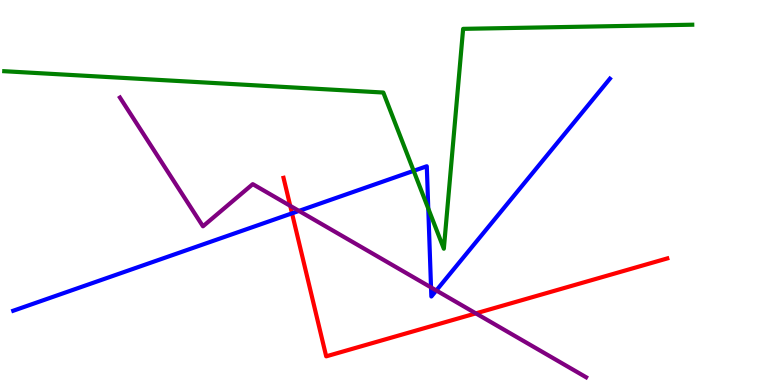[{'lines': ['blue', 'red'], 'intersections': [{'x': 3.77, 'y': 4.46}]}, {'lines': ['green', 'red'], 'intersections': []}, {'lines': ['purple', 'red'], 'intersections': [{'x': 3.74, 'y': 4.65}, {'x': 6.14, 'y': 1.86}]}, {'lines': ['blue', 'green'], 'intersections': [{'x': 5.34, 'y': 5.56}, {'x': 5.53, 'y': 4.58}]}, {'lines': ['blue', 'purple'], 'intersections': [{'x': 3.86, 'y': 4.52}, {'x': 5.56, 'y': 2.53}, {'x': 5.63, 'y': 2.46}]}, {'lines': ['green', 'purple'], 'intersections': []}]